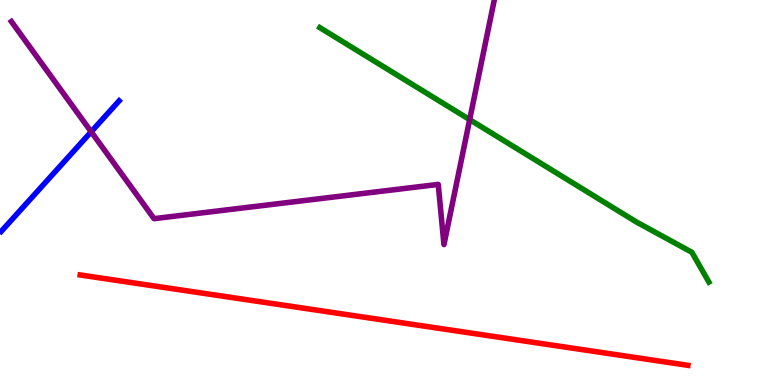[{'lines': ['blue', 'red'], 'intersections': []}, {'lines': ['green', 'red'], 'intersections': []}, {'lines': ['purple', 'red'], 'intersections': []}, {'lines': ['blue', 'green'], 'intersections': []}, {'lines': ['blue', 'purple'], 'intersections': [{'x': 1.18, 'y': 6.58}]}, {'lines': ['green', 'purple'], 'intersections': [{'x': 6.06, 'y': 6.89}]}]